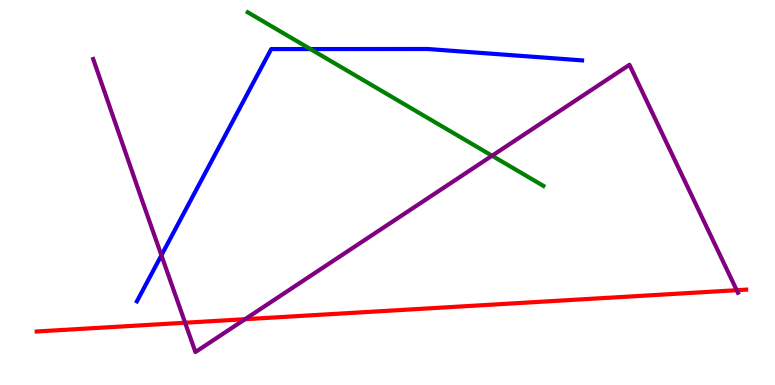[{'lines': ['blue', 'red'], 'intersections': []}, {'lines': ['green', 'red'], 'intersections': []}, {'lines': ['purple', 'red'], 'intersections': [{'x': 2.39, 'y': 1.62}, {'x': 3.16, 'y': 1.71}, {'x': 9.51, 'y': 2.46}]}, {'lines': ['blue', 'green'], 'intersections': [{'x': 4.01, 'y': 8.73}]}, {'lines': ['blue', 'purple'], 'intersections': [{'x': 2.08, 'y': 3.37}]}, {'lines': ['green', 'purple'], 'intersections': [{'x': 6.35, 'y': 5.95}]}]